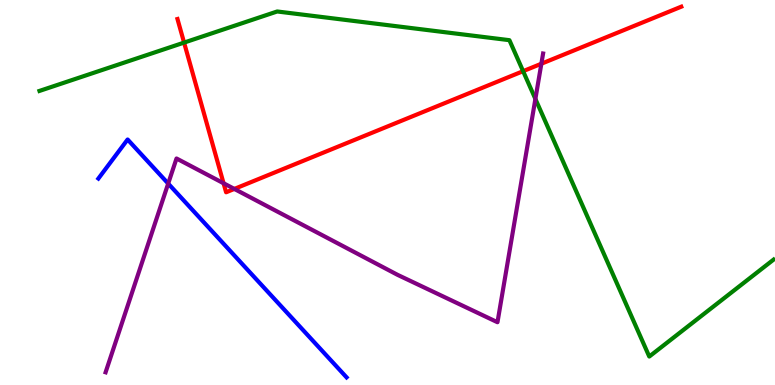[{'lines': ['blue', 'red'], 'intersections': []}, {'lines': ['green', 'red'], 'intersections': [{'x': 2.38, 'y': 8.89}, {'x': 6.75, 'y': 8.15}]}, {'lines': ['purple', 'red'], 'intersections': [{'x': 2.88, 'y': 5.24}, {'x': 3.02, 'y': 5.09}, {'x': 6.99, 'y': 8.34}]}, {'lines': ['blue', 'green'], 'intersections': []}, {'lines': ['blue', 'purple'], 'intersections': [{'x': 2.17, 'y': 5.23}]}, {'lines': ['green', 'purple'], 'intersections': [{'x': 6.91, 'y': 7.43}]}]